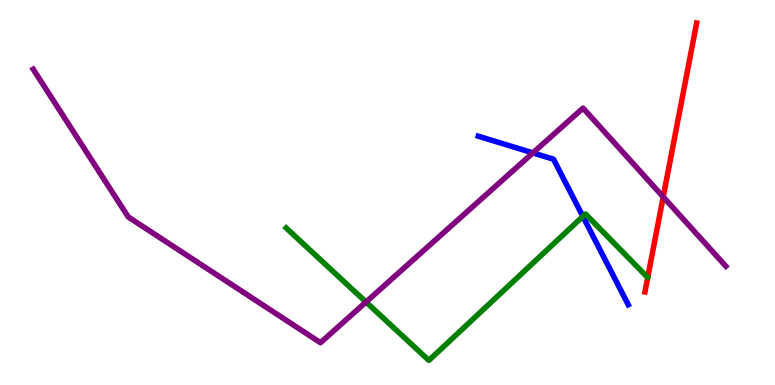[{'lines': ['blue', 'red'], 'intersections': []}, {'lines': ['green', 'red'], 'intersections': []}, {'lines': ['purple', 'red'], 'intersections': [{'x': 8.56, 'y': 4.89}]}, {'lines': ['blue', 'green'], 'intersections': [{'x': 7.52, 'y': 4.38}]}, {'lines': ['blue', 'purple'], 'intersections': [{'x': 6.88, 'y': 6.03}]}, {'lines': ['green', 'purple'], 'intersections': [{'x': 4.72, 'y': 2.16}]}]